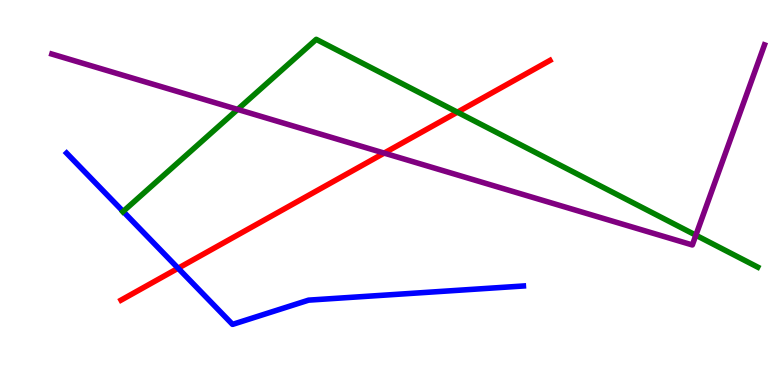[{'lines': ['blue', 'red'], 'intersections': [{'x': 2.3, 'y': 3.03}]}, {'lines': ['green', 'red'], 'intersections': [{'x': 5.9, 'y': 7.09}]}, {'lines': ['purple', 'red'], 'intersections': [{'x': 4.96, 'y': 6.02}]}, {'lines': ['blue', 'green'], 'intersections': [{'x': 1.59, 'y': 4.51}]}, {'lines': ['blue', 'purple'], 'intersections': []}, {'lines': ['green', 'purple'], 'intersections': [{'x': 3.07, 'y': 7.16}, {'x': 8.98, 'y': 3.89}]}]